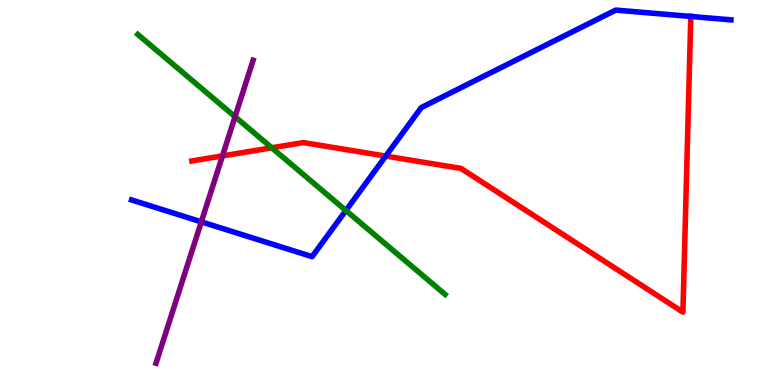[{'lines': ['blue', 'red'], 'intersections': [{'x': 4.98, 'y': 5.95}, {'x': 8.91, 'y': 9.57}]}, {'lines': ['green', 'red'], 'intersections': [{'x': 3.51, 'y': 6.16}]}, {'lines': ['purple', 'red'], 'intersections': [{'x': 2.87, 'y': 5.95}]}, {'lines': ['blue', 'green'], 'intersections': [{'x': 4.46, 'y': 4.53}]}, {'lines': ['blue', 'purple'], 'intersections': [{'x': 2.6, 'y': 4.24}]}, {'lines': ['green', 'purple'], 'intersections': [{'x': 3.03, 'y': 6.97}]}]